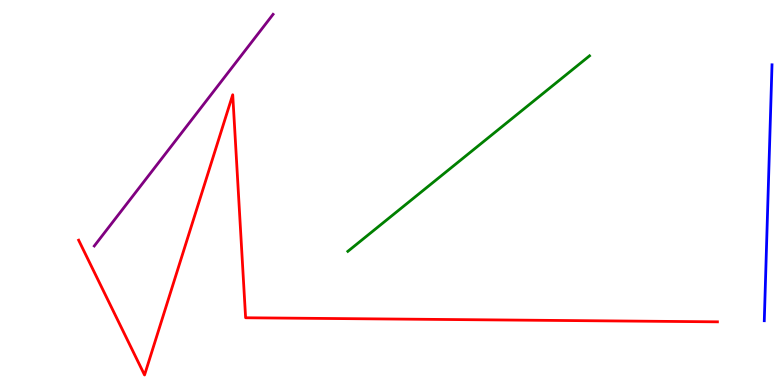[{'lines': ['blue', 'red'], 'intersections': []}, {'lines': ['green', 'red'], 'intersections': []}, {'lines': ['purple', 'red'], 'intersections': []}, {'lines': ['blue', 'green'], 'intersections': []}, {'lines': ['blue', 'purple'], 'intersections': []}, {'lines': ['green', 'purple'], 'intersections': []}]